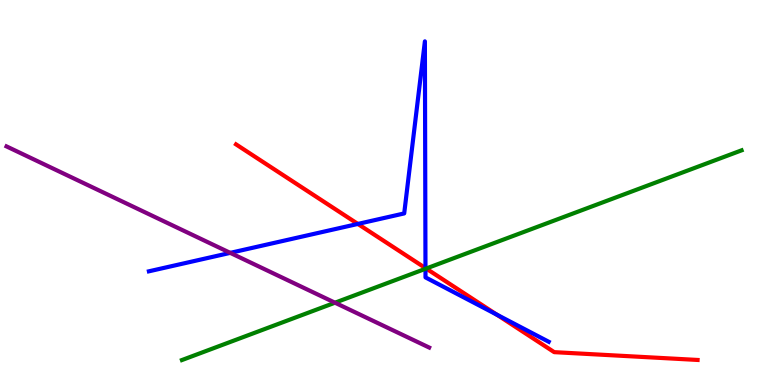[{'lines': ['blue', 'red'], 'intersections': [{'x': 4.62, 'y': 4.18}, {'x': 5.49, 'y': 3.04}, {'x': 6.41, 'y': 1.83}]}, {'lines': ['green', 'red'], 'intersections': [{'x': 5.5, 'y': 3.03}]}, {'lines': ['purple', 'red'], 'intersections': []}, {'lines': ['blue', 'green'], 'intersections': [{'x': 5.49, 'y': 3.02}]}, {'lines': ['blue', 'purple'], 'intersections': [{'x': 2.97, 'y': 3.43}]}, {'lines': ['green', 'purple'], 'intersections': [{'x': 4.32, 'y': 2.14}]}]